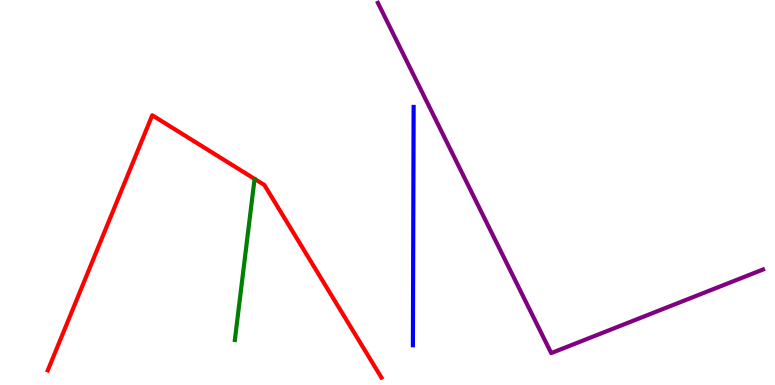[{'lines': ['blue', 'red'], 'intersections': []}, {'lines': ['green', 'red'], 'intersections': []}, {'lines': ['purple', 'red'], 'intersections': []}, {'lines': ['blue', 'green'], 'intersections': []}, {'lines': ['blue', 'purple'], 'intersections': []}, {'lines': ['green', 'purple'], 'intersections': []}]